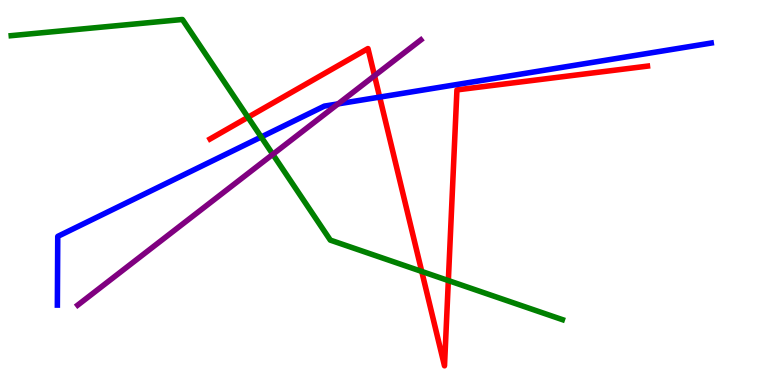[{'lines': ['blue', 'red'], 'intersections': [{'x': 4.9, 'y': 7.48}]}, {'lines': ['green', 'red'], 'intersections': [{'x': 3.2, 'y': 6.95}, {'x': 5.44, 'y': 2.95}, {'x': 5.79, 'y': 2.71}]}, {'lines': ['purple', 'red'], 'intersections': [{'x': 4.83, 'y': 8.03}]}, {'lines': ['blue', 'green'], 'intersections': [{'x': 3.37, 'y': 6.44}]}, {'lines': ['blue', 'purple'], 'intersections': [{'x': 4.36, 'y': 7.3}]}, {'lines': ['green', 'purple'], 'intersections': [{'x': 3.52, 'y': 5.99}]}]